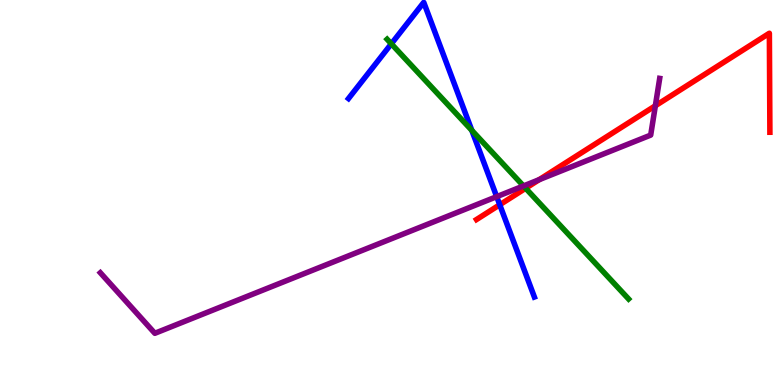[{'lines': ['blue', 'red'], 'intersections': [{'x': 6.45, 'y': 4.68}]}, {'lines': ['green', 'red'], 'intersections': [{'x': 6.78, 'y': 5.11}]}, {'lines': ['purple', 'red'], 'intersections': [{'x': 6.96, 'y': 5.33}, {'x': 8.46, 'y': 7.25}]}, {'lines': ['blue', 'green'], 'intersections': [{'x': 5.05, 'y': 8.86}, {'x': 6.09, 'y': 6.61}]}, {'lines': ['blue', 'purple'], 'intersections': [{'x': 6.41, 'y': 4.89}]}, {'lines': ['green', 'purple'], 'intersections': [{'x': 6.75, 'y': 5.17}]}]